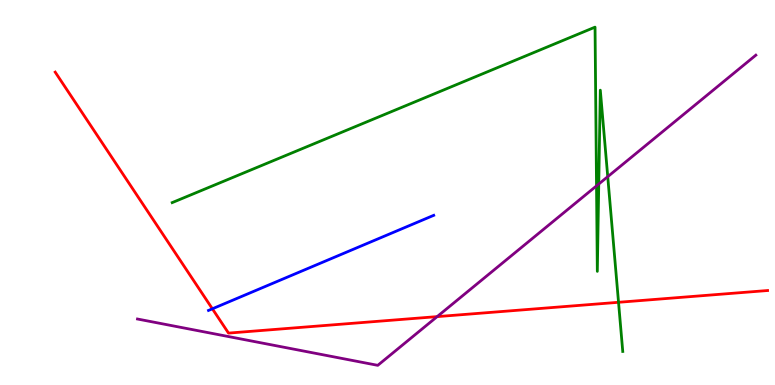[{'lines': ['blue', 'red'], 'intersections': [{'x': 2.74, 'y': 1.98}]}, {'lines': ['green', 'red'], 'intersections': [{'x': 7.98, 'y': 2.15}]}, {'lines': ['purple', 'red'], 'intersections': [{'x': 5.64, 'y': 1.78}]}, {'lines': ['blue', 'green'], 'intersections': []}, {'lines': ['blue', 'purple'], 'intersections': []}, {'lines': ['green', 'purple'], 'intersections': [{'x': 7.7, 'y': 5.17}, {'x': 7.73, 'y': 5.22}, {'x': 7.84, 'y': 5.41}]}]